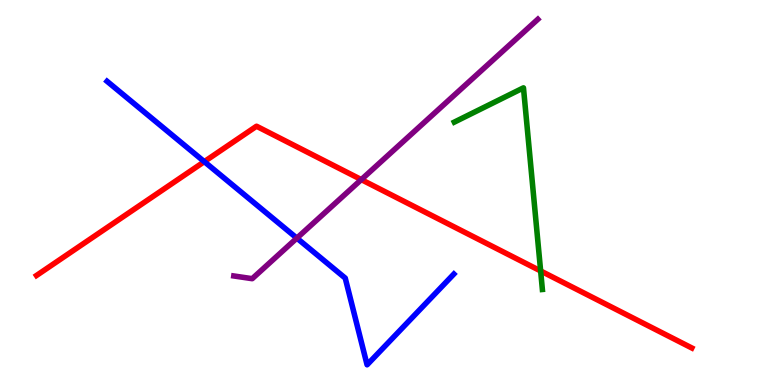[{'lines': ['blue', 'red'], 'intersections': [{'x': 2.64, 'y': 5.8}]}, {'lines': ['green', 'red'], 'intersections': [{'x': 6.98, 'y': 2.96}]}, {'lines': ['purple', 'red'], 'intersections': [{'x': 4.66, 'y': 5.33}]}, {'lines': ['blue', 'green'], 'intersections': []}, {'lines': ['blue', 'purple'], 'intersections': [{'x': 3.83, 'y': 3.81}]}, {'lines': ['green', 'purple'], 'intersections': []}]